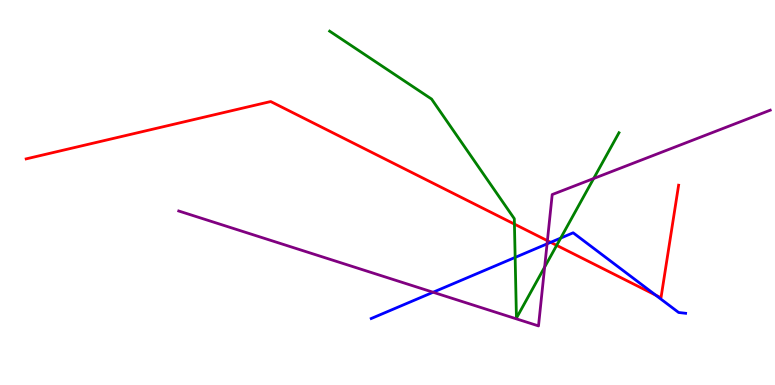[{'lines': ['blue', 'red'], 'intersections': [{'x': 7.11, 'y': 3.71}, {'x': 8.46, 'y': 2.33}]}, {'lines': ['green', 'red'], 'intersections': [{'x': 6.64, 'y': 4.18}, {'x': 7.18, 'y': 3.63}]}, {'lines': ['purple', 'red'], 'intersections': [{'x': 7.06, 'y': 3.75}]}, {'lines': ['blue', 'green'], 'intersections': [{'x': 6.65, 'y': 3.31}, {'x': 7.23, 'y': 3.82}]}, {'lines': ['blue', 'purple'], 'intersections': [{'x': 5.59, 'y': 2.41}, {'x': 7.06, 'y': 3.67}]}, {'lines': ['green', 'purple'], 'intersections': [{'x': 7.03, 'y': 3.06}, {'x': 7.66, 'y': 5.36}]}]